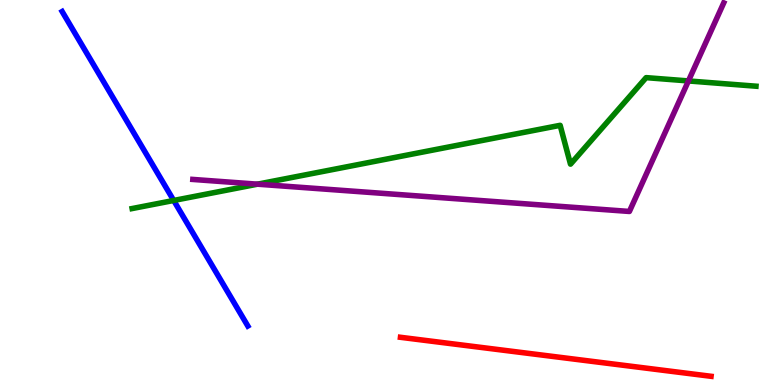[{'lines': ['blue', 'red'], 'intersections': []}, {'lines': ['green', 'red'], 'intersections': []}, {'lines': ['purple', 'red'], 'intersections': []}, {'lines': ['blue', 'green'], 'intersections': [{'x': 2.24, 'y': 4.79}]}, {'lines': ['blue', 'purple'], 'intersections': []}, {'lines': ['green', 'purple'], 'intersections': [{'x': 3.32, 'y': 5.22}, {'x': 8.88, 'y': 7.9}]}]